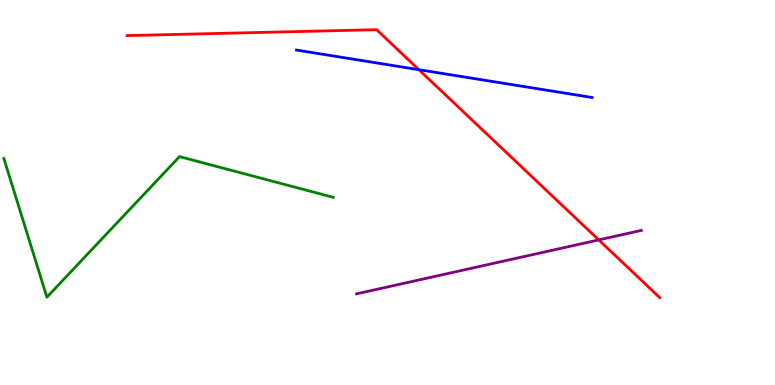[{'lines': ['blue', 'red'], 'intersections': [{'x': 5.41, 'y': 8.19}]}, {'lines': ['green', 'red'], 'intersections': []}, {'lines': ['purple', 'red'], 'intersections': [{'x': 7.73, 'y': 3.77}]}, {'lines': ['blue', 'green'], 'intersections': []}, {'lines': ['blue', 'purple'], 'intersections': []}, {'lines': ['green', 'purple'], 'intersections': []}]